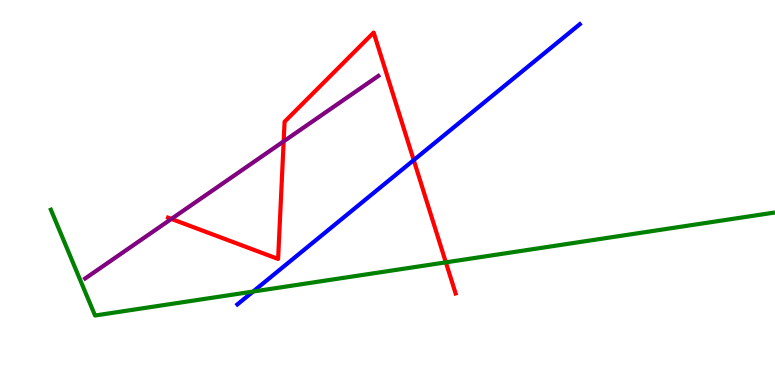[{'lines': ['blue', 'red'], 'intersections': [{'x': 5.34, 'y': 5.84}]}, {'lines': ['green', 'red'], 'intersections': [{'x': 5.75, 'y': 3.19}]}, {'lines': ['purple', 'red'], 'intersections': [{'x': 2.21, 'y': 4.31}, {'x': 3.66, 'y': 6.33}]}, {'lines': ['blue', 'green'], 'intersections': [{'x': 3.27, 'y': 2.43}]}, {'lines': ['blue', 'purple'], 'intersections': []}, {'lines': ['green', 'purple'], 'intersections': []}]